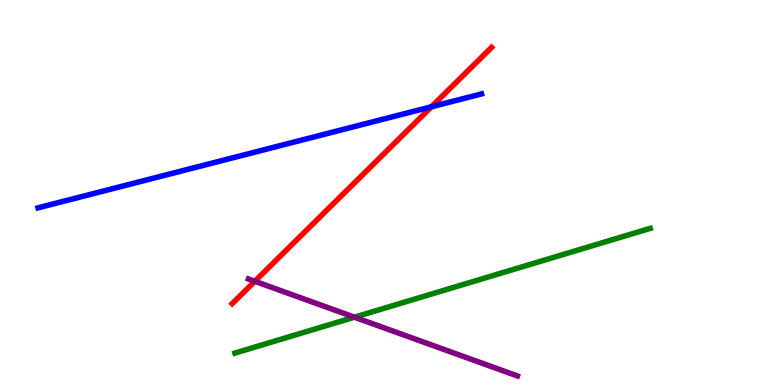[{'lines': ['blue', 'red'], 'intersections': [{'x': 5.57, 'y': 7.23}]}, {'lines': ['green', 'red'], 'intersections': []}, {'lines': ['purple', 'red'], 'intersections': [{'x': 3.29, 'y': 2.69}]}, {'lines': ['blue', 'green'], 'intersections': []}, {'lines': ['blue', 'purple'], 'intersections': []}, {'lines': ['green', 'purple'], 'intersections': [{'x': 4.57, 'y': 1.76}]}]